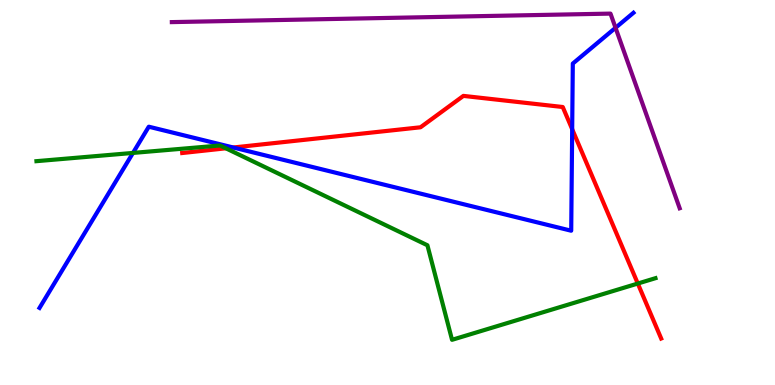[{'lines': ['blue', 'red'], 'intersections': [{'x': 3.01, 'y': 6.17}, {'x': 7.38, 'y': 6.64}]}, {'lines': ['green', 'red'], 'intersections': [{'x': 2.91, 'y': 6.15}, {'x': 8.23, 'y': 2.64}]}, {'lines': ['purple', 'red'], 'intersections': []}, {'lines': ['blue', 'green'], 'intersections': [{'x': 1.72, 'y': 6.03}]}, {'lines': ['blue', 'purple'], 'intersections': [{'x': 7.94, 'y': 9.28}]}, {'lines': ['green', 'purple'], 'intersections': []}]